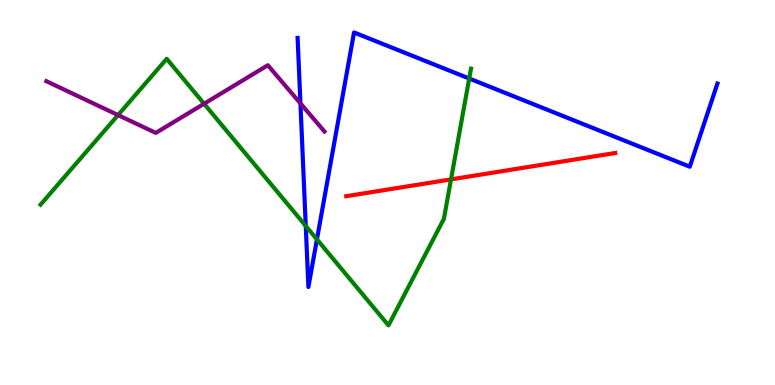[{'lines': ['blue', 'red'], 'intersections': []}, {'lines': ['green', 'red'], 'intersections': [{'x': 5.82, 'y': 5.34}]}, {'lines': ['purple', 'red'], 'intersections': []}, {'lines': ['blue', 'green'], 'intersections': [{'x': 3.95, 'y': 4.13}, {'x': 4.09, 'y': 3.78}, {'x': 6.05, 'y': 7.96}]}, {'lines': ['blue', 'purple'], 'intersections': [{'x': 3.88, 'y': 7.31}]}, {'lines': ['green', 'purple'], 'intersections': [{'x': 1.52, 'y': 7.01}, {'x': 2.63, 'y': 7.31}]}]